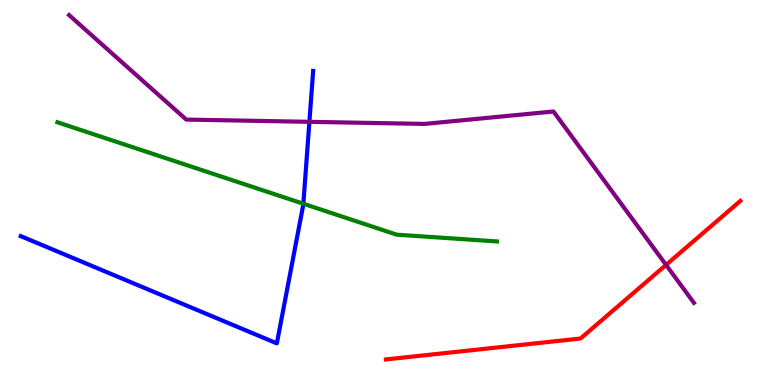[{'lines': ['blue', 'red'], 'intersections': []}, {'lines': ['green', 'red'], 'intersections': []}, {'lines': ['purple', 'red'], 'intersections': [{'x': 8.59, 'y': 3.12}]}, {'lines': ['blue', 'green'], 'intersections': [{'x': 3.91, 'y': 4.71}]}, {'lines': ['blue', 'purple'], 'intersections': [{'x': 3.99, 'y': 6.84}]}, {'lines': ['green', 'purple'], 'intersections': []}]